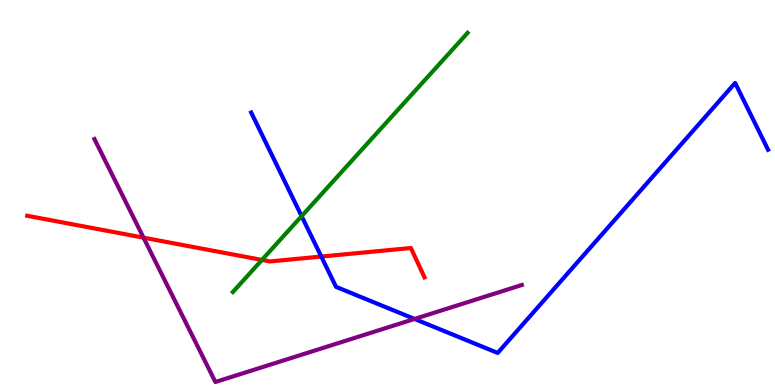[{'lines': ['blue', 'red'], 'intersections': [{'x': 4.15, 'y': 3.34}]}, {'lines': ['green', 'red'], 'intersections': [{'x': 3.38, 'y': 3.25}]}, {'lines': ['purple', 'red'], 'intersections': [{'x': 1.85, 'y': 3.83}]}, {'lines': ['blue', 'green'], 'intersections': [{'x': 3.89, 'y': 4.39}]}, {'lines': ['blue', 'purple'], 'intersections': [{'x': 5.35, 'y': 1.72}]}, {'lines': ['green', 'purple'], 'intersections': []}]